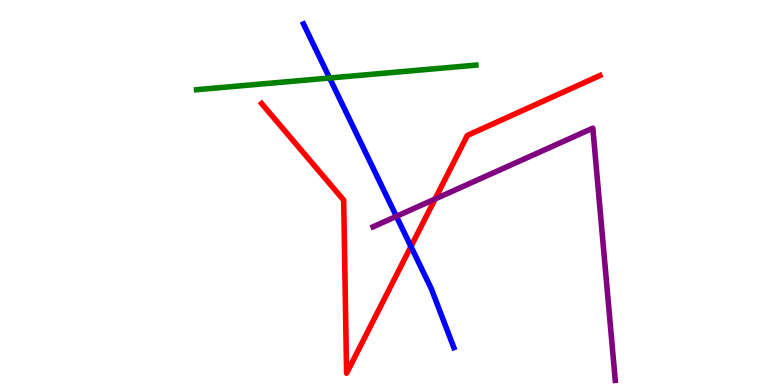[{'lines': ['blue', 'red'], 'intersections': [{'x': 5.3, 'y': 3.6}]}, {'lines': ['green', 'red'], 'intersections': []}, {'lines': ['purple', 'red'], 'intersections': [{'x': 5.61, 'y': 4.83}]}, {'lines': ['blue', 'green'], 'intersections': [{'x': 4.25, 'y': 7.97}]}, {'lines': ['blue', 'purple'], 'intersections': [{'x': 5.11, 'y': 4.38}]}, {'lines': ['green', 'purple'], 'intersections': []}]